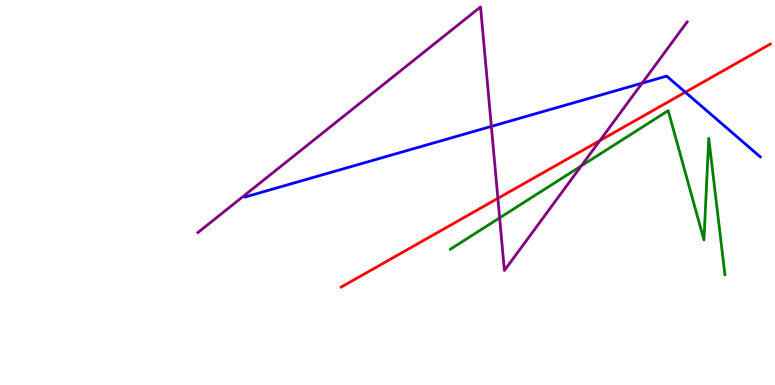[{'lines': ['blue', 'red'], 'intersections': [{'x': 8.84, 'y': 7.61}]}, {'lines': ['green', 'red'], 'intersections': []}, {'lines': ['purple', 'red'], 'intersections': [{'x': 6.42, 'y': 4.85}, {'x': 7.74, 'y': 6.35}]}, {'lines': ['blue', 'green'], 'intersections': []}, {'lines': ['blue', 'purple'], 'intersections': [{'x': 6.34, 'y': 6.72}, {'x': 8.29, 'y': 7.84}]}, {'lines': ['green', 'purple'], 'intersections': [{'x': 6.45, 'y': 4.34}, {'x': 7.5, 'y': 5.69}]}]